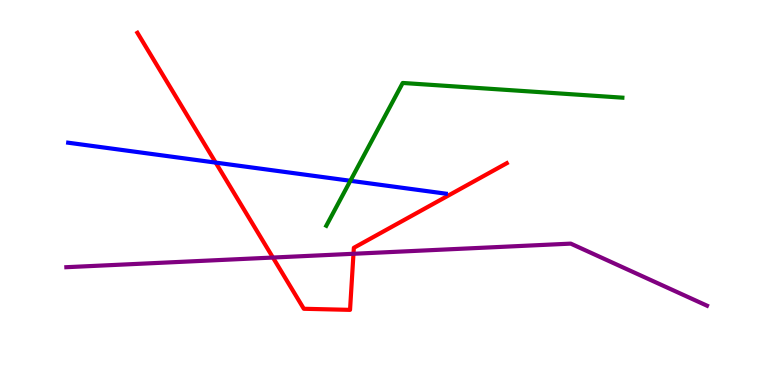[{'lines': ['blue', 'red'], 'intersections': [{'x': 2.78, 'y': 5.78}]}, {'lines': ['green', 'red'], 'intersections': []}, {'lines': ['purple', 'red'], 'intersections': [{'x': 3.52, 'y': 3.31}, {'x': 4.56, 'y': 3.41}]}, {'lines': ['blue', 'green'], 'intersections': [{'x': 4.52, 'y': 5.3}]}, {'lines': ['blue', 'purple'], 'intersections': []}, {'lines': ['green', 'purple'], 'intersections': []}]